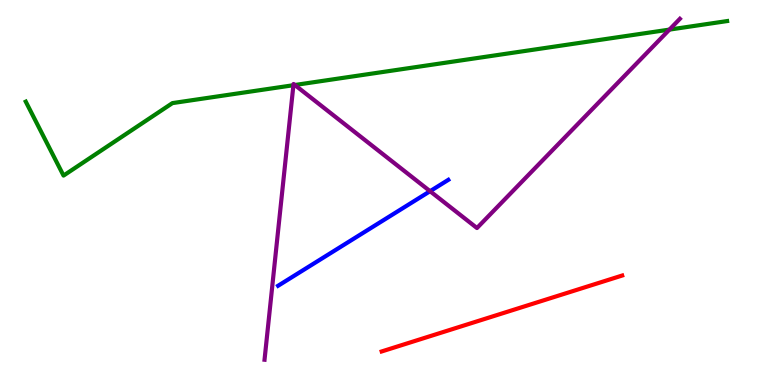[{'lines': ['blue', 'red'], 'intersections': []}, {'lines': ['green', 'red'], 'intersections': []}, {'lines': ['purple', 'red'], 'intersections': []}, {'lines': ['blue', 'green'], 'intersections': []}, {'lines': ['blue', 'purple'], 'intersections': [{'x': 5.55, 'y': 5.03}]}, {'lines': ['green', 'purple'], 'intersections': [{'x': 3.79, 'y': 7.79}, {'x': 3.8, 'y': 7.79}, {'x': 8.64, 'y': 9.23}]}]